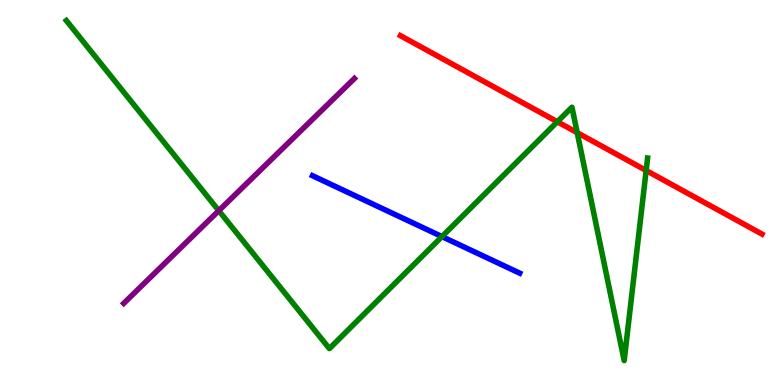[{'lines': ['blue', 'red'], 'intersections': []}, {'lines': ['green', 'red'], 'intersections': [{'x': 7.19, 'y': 6.84}, {'x': 7.45, 'y': 6.55}, {'x': 8.34, 'y': 5.57}]}, {'lines': ['purple', 'red'], 'intersections': []}, {'lines': ['blue', 'green'], 'intersections': [{'x': 5.7, 'y': 3.85}]}, {'lines': ['blue', 'purple'], 'intersections': []}, {'lines': ['green', 'purple'], 'intersections': [{'x': 2.82, 'y': 4.53}]}]